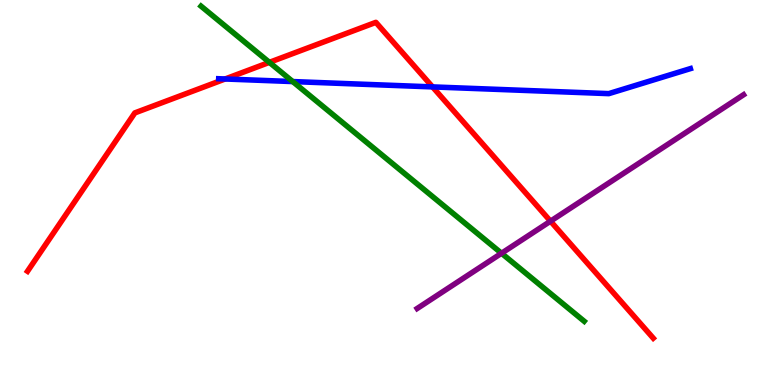[{'lines': ['blue', 'red'], 'intersections': [{'x': 2.9, 'y': 7.95}, {'x': 5.58, 'y': 7.74}]}, {'lines': ['green', 'red'], 'intersections': [{'x': 3.48, 'y': 8.38}]}, {'lines': ['purple', 'red'], 'intersections': [{'x': 7.1, 'y': 4.25}]}, {'lines': ['blue', 'green'], 'intersections': [{'x': 3.78, 'y': 7.88}]}, {'lines': ['blue', 'purple'], 'intersections': []}, {'lines': ['green', 'purple'], 'intersections': [{'x': 6.47, 'y': 3.42}]}]